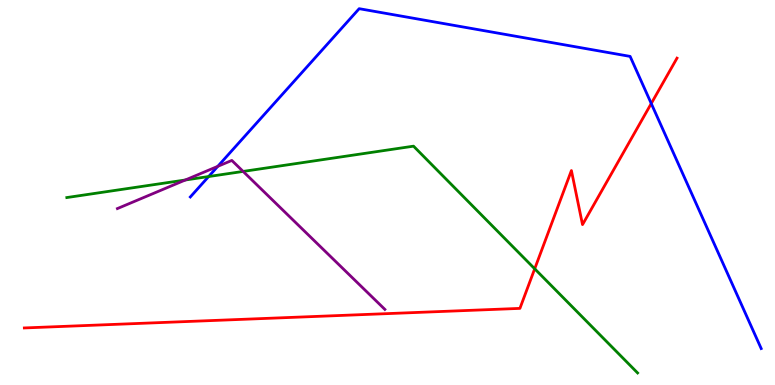[{'lines': ['blue', 'red'], 'intersections': [{'x': 8.4, 'y': 7.31}]}, {'lines': ['green', 'red'], 'intersections': [{'x': 6.9, 'y': 3.02}]}, {'lines': ['purple', 'red'], 'intersections': []}, {'lines': ['blue', 'green'], 'intersections': [{'x': 2.69, 'y': 5.41}]}, {'lines': ['blue', 'purple'], 'intersections': [{'x': 2.81, 'y': 5.68}]}, {'lines': ['green', 'purple'], 'intersections': [{'x': 2.39, 'y': 5.32}, {'x': 3.14, 'y': 5.55}]}]